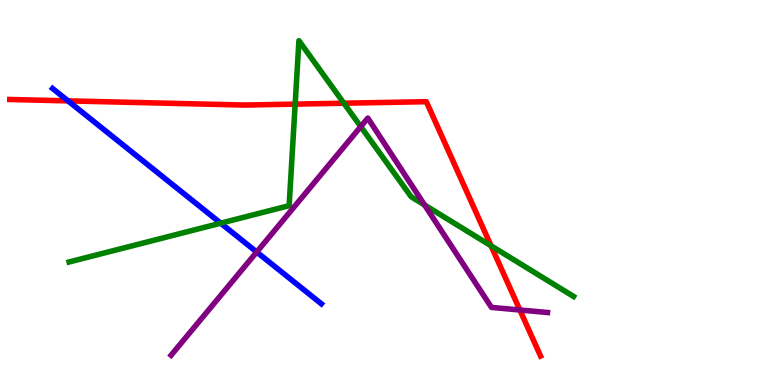[{'lines': ['blue', 'red'], 'intersections': [{'x': 0.878, 'y': 7.38}]}, {'lines': ['green', 'red'], 'intersections': [{'x': 3.81, 'y': 7.3}, {'x': 4.44, 'y': 7.32}, {'x': 6.34, 'y': 3.62}]}, {'lines': ['purple', 'red'], 'intersections': [{'x': 6.71, 'y': 1.95}]}, {'lines': ['blue', 'green'], 'intersections': [{'x': 2.85, 'y': 4.2}]}, {'lines': ['blue', 'purple'], 'intersections': [{'x': 3.31, 'y': 3.45}]}, {'lines': ['green', 'purple'], 'intersections': [{'x': 4.65, 'y': 6.71}, {'x': 5.48, 'y': 4.68}]}]